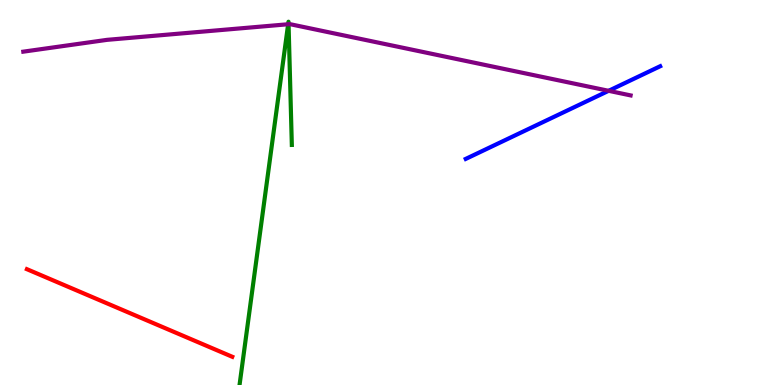[{'lines': ['blue', 'red'], 'intersections': []}, {'lines': ['green', 'red'], 'intersections': []}, {'lines': ['purple', 'red'], 'intersections': []}, {'lines': ['blue', 'green'], 'intersections': []}, {'lines': ['blue', 'purple'], 'intersections': [{'x': 7.85, 'y': 7.64}]}, {'lines': ['green', 'purple'], 'intersections': [{'x': 3.72, 'y': 9.37}, {'x': 3.72, 'y': 9.37}]}]